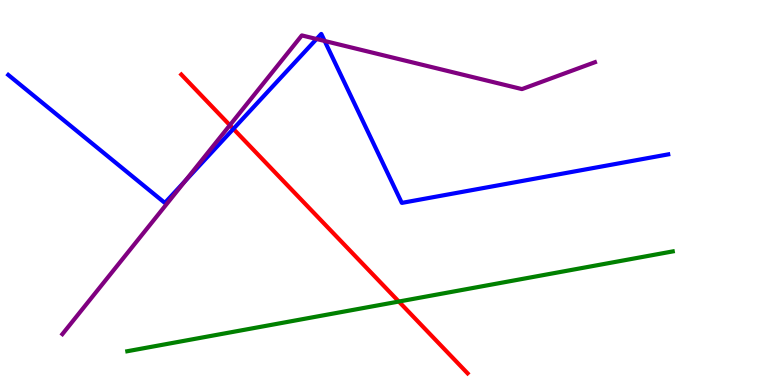[{'lines': ['blue', 'red'], 'intersections': [{'x': 3.01, 'y': 6.65}]}, {'lines': ['green', 'red'], 'intersections': [{'x': 5.15, 'y': 2.17}]}, {'lines': ['purple', 'red'], 'intersections': [{'x': 2.97, 'y': 6.75}]}, {'lines': ['blue', 'green'], 'intersections': []}, {'lines': ['blue', 'purple'], 'intersections': [{'x': 2.39, 'y': 5.3}, {'x': 4.08, 'y': 8.99}, {'x': 4.19, 'y': 8.94}]}, {'lines': ['green', 'purple'], 'intersections': []}]